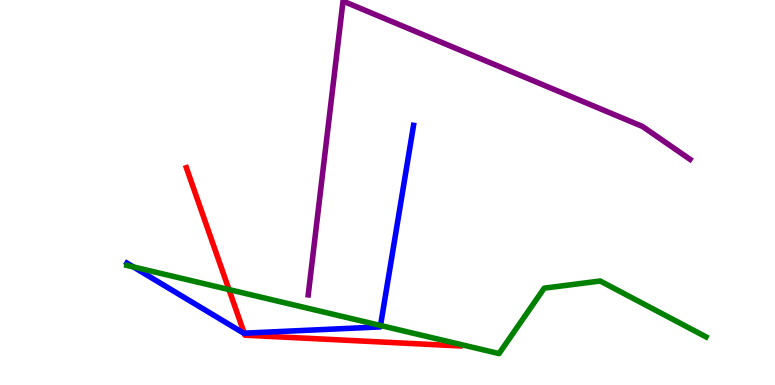[{'lines': ['blue', 'red'], 'intersections': [{'x': 3.15, 'y': 1.35}]}, {'lines': ['green', 'red'], 'intersections': [{'x': 2.95, 'y': 2.48}]}, {'lines': ['purple', 'red'], 'intersections': []}, {'lines': ['blue', 'green'], 'intersections': [{'x': 1.72, 'y': 3.07}, {'x': 4.91, 'y': 1.55}]}, {'lines': ['blue', 'purple'], 'intersections': []}, {'lines': ['green', 'purple'], 'intersections': []}]